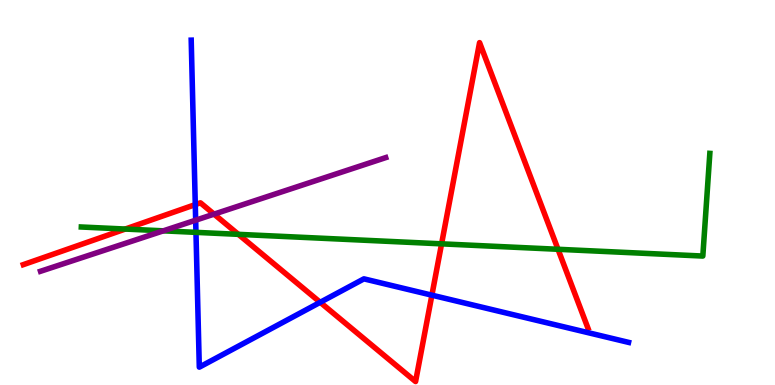[{'lines': ['blue', 'red'], 'intersections': [{'x': 2.52, 'y': 4.69}, {'x': 4.13, 'y': 2.15}, {'x': 5.57, 'y': 2.33}]}, {'lines': ['green', 'red'], 'intersections': [{'x': 1.62, 'y': 4.05}, {'x': 3.08, 'y': 3.91}, {'x': 5.7, 'y': 3.67}, {'x': 7.2, 'y': 3.52}]}, {'lines': ['purple', 'red'], 'intersections': [{'x': 2.76, 'y': 4.44}]}, {'lines': ['blue', 'green'], 'intersections': [{'x': 2.53, 'y': 3.96}]}, {'lines': ['blue', 'purple'], 'intersections': [{'x': 2.52, 'y': 4.28}]}, {'lines': ['green', 'purple'], 'intersections': [{'x': 2.11, 'y': 4.0}]}]